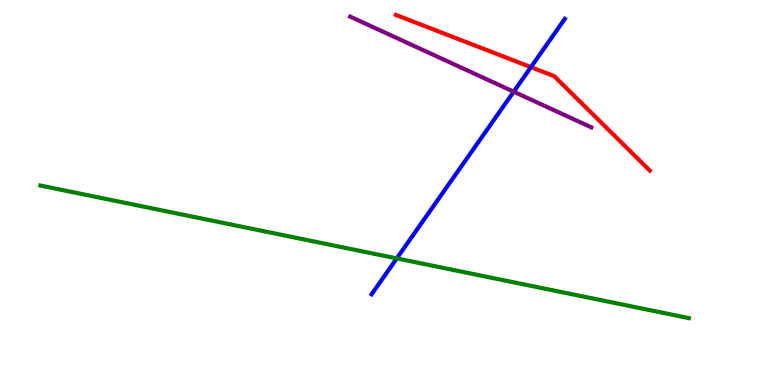[{'lines': ['blue', 'red'], 'intersections': [{'x': 6.85, 'y': 8.26}]}, {'lines': ['green', 'red'], 'intersections': []}, {'lines': ['purple', 'red'], 'intersections': []}, {'lines': ['blue', 'green'], 'intersections': [{'x': 5.12, 'y': 3.29}]}, {'lines': ['blue', 'purple'], 'intersections': [{'x': 6.63, 'y': 7.62}]}, {'lines': ['green', 'purple'], 'intersections': []}]